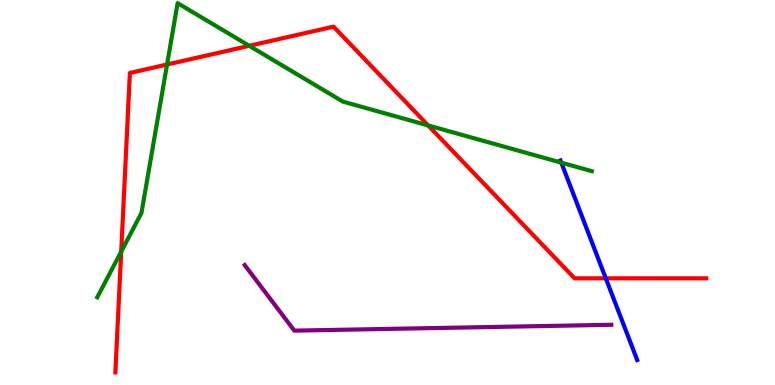[{'lines': ['blue', 'red'], 'intersections': [{'x': 7.82, 'y': 2.77}]}, {'lines': ['green', 'red'], 'intersections': [{'x': 1.56, 'y': 3.47}, {'x': 2.16, 'y': 8.32}, {'x': 3.22, 'y': 8.81}, {'x': 5.52, 'y': 6.74}]}, {'lines': ['purple', 'red'], 'intersections': []}, {'lines': ['blue', 'green'], 'intersections': [{'x': 7.24, 'y': 5.77}]}, {'lines': ['blue', 'purple'], 'intersections': []}, {'lines': ['green', 'purple'], 'intersections': []}]